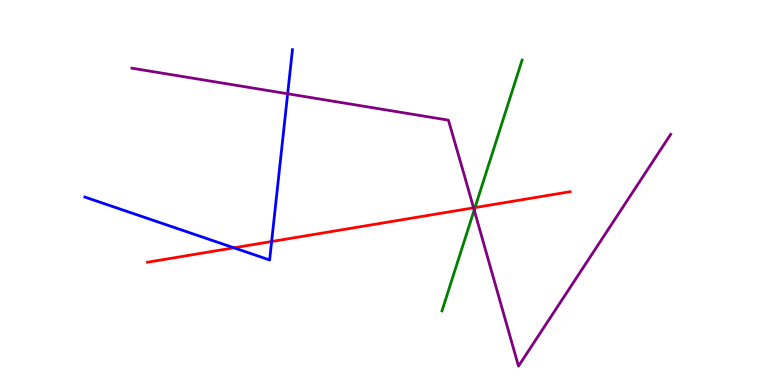[{'lines': ['blue', 'red'], 'intersections': [{'x': 3.02, 'y': 3.56}, {'x': 3.5, 'y': 3.73}]}, {'lines': ['green', 'red'], 'intersections': [{'x': 6.13, 'y': 4.61}]}, {'lines': ['purple', 'red'], 'intersections': [{'x': 6.11, 'y': 4.6}]}, {'lines': ['blue', 'green'], 'intersections': []}, {'lines': ['blue', 'purple'], 'intersections': [{'x': 3.71, 'y': 7.56}]}, {'lines': ['green', 'purple'], 'intersections': [{'x': 6.12, 'y': 4.54}]}]